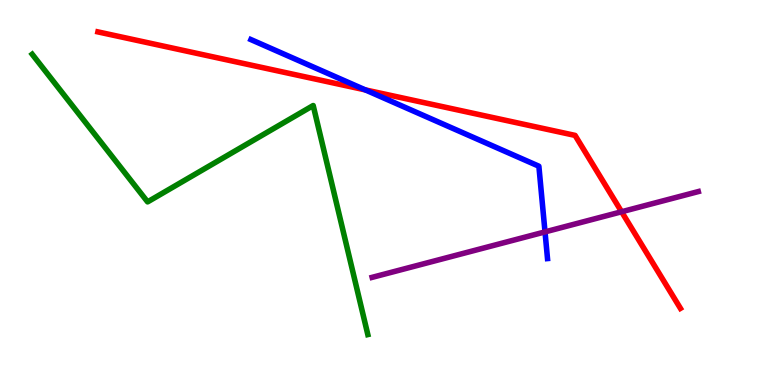[{'lines': ['blue', 'red'], 'intersections': [{'x': 4.71, 'y': 7.66}]}, {'lines': ['green', 'red'], 'intersections': []}, {'lines': ['purple', 'red'], 'intersections': [{'x': 8.02, 'y': 4.5}]}, {'lines': ['blue', 'green'], 'intersections': []}, {'lines': ['blue', 'purple'], 'intersections': [{'x': 7.03, 'y': 3.98}]}, {'lines': ['green', 'purple'], 'intersections': []}]